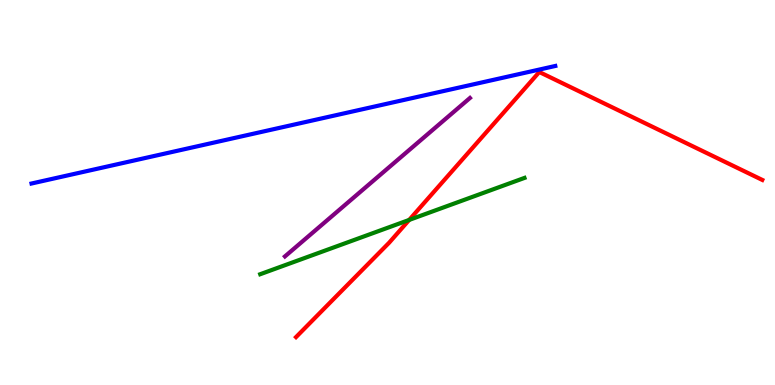[{'lines': ['blue', 'red'], 'intersections': []}, {'lines': ['green', 'red'], 'intersections': [{'x': 5.28, 'y': 4.29}]}, {'lines': ['purple', 'red'], 'intersections': []}, {'lines': ['blue', 'green'], 'intersections': []}, {'lines': ['blue', 'purple'], 'intersections': []}, {'lines': ['green', 'purple'], 'intersections': []}]